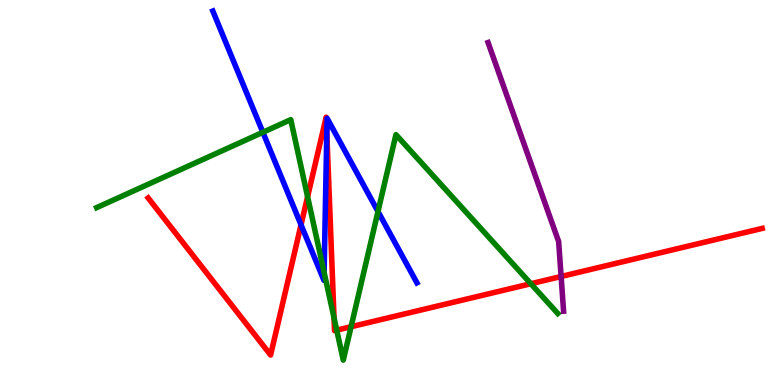[{'lines': ['blue', 'red'], 'intersections': [{'x': 3.88, 'y': 4.16}, {'x': 4.22, 'y': 6.54}]}, {'lines': ['green', 'red'], 'intersections': [{'x': 3.97, 'y': 4.89}, {'x': 4.31, 'y': 1.75}, {'x': 4.34, 'y': 1.42}, {'x': 4.53, 'y': 1.51}, {'x': 6.85, 'y': 2.63}]}, {'lines': ['purple', 'red'], 'intersections': [{'x': 7.24, 'y': 2.82}]}, {'lines': ['blue', 'green'], 'intersections': [{'x': 3.39, 'y': 6.56}, {'x': 4.18, 'y': 2.93}, {'x': 4.88, 'y': 4.51}]}, {'lines': ['blue', 'purple'], 'intersections': []}, {'lines': ['green', 'purple'], 'intersections': []}]